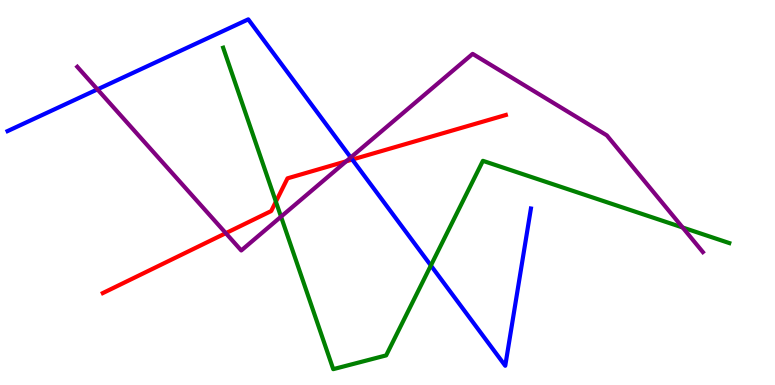[{'lines': ['blue', 'red'], 'intersections': [{'x': 4.55, 'y': 5.86}]}, {'lines': ['green', 'red'], 'intersections': [{'x': 3.56, 'y': 4.76}]}, {'lines': ['purple', 'red'], 'intersections': [{'x': 2.91, 'y': 3.94}, {'x': 4.47, 'y': 5.81}]}, {'lines': ['blue', 'green'], 'intersections': [{'x': 5.56, 'y': 3.1}]}, {'lines': ['blue', 'purple'], 'intersections': [{'x': 1.26, 'y': 7.68}, {'x': 4.53, 'y': 5.91}]}, {'lines': ['green', 'purple'], 'intersections': [{'x': 3.63, 'y': 4.37}, {'x': 8.81, 'y': 4.09}]}]